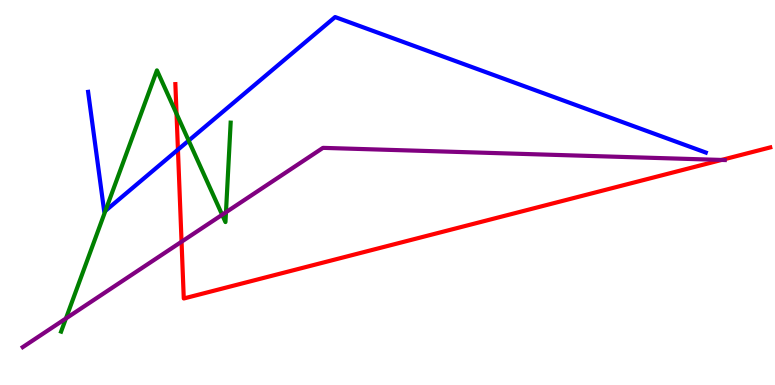[{'lines': ['blue', 'red'], 'intersections': [{'x': 2.3, 'y': 6.11}]}, {'lines': ['green', 'red'], 'intersections': [{'x': 2.28, 'y': 7.05}]}, {'lines': ['purple', 'red'], 'intersections': [{'x': 2.34, 'y': 3.72}, {'x': 9.31, 'y': 5.85}]}, {'lines': ['blue', 'green'], 'intersections': [{'x': 1.36, 'y': 4.52}, {'x': 2.43, 'y': 6.35}]}, {'lines': ['blue', 'purple'], 'intersections': []}, {'lines': ['green', 'purple'], 'intersections': [{'x': 0.851, 'y': 1.73}, {'x': 2.87, 'y': 4.42}, {'x': 2.92, 'y': 4.49}]}]